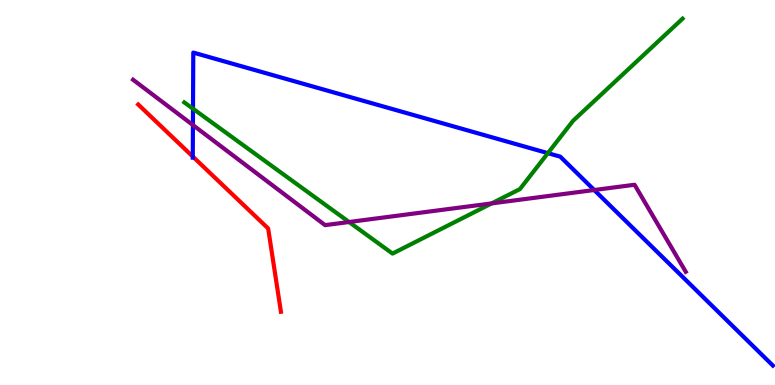[{'lines': ['blue', 'red'], 'intersections': [{'x': 2.49, 'y': 5.93}]}, {'lines': ['green', 'red'], 'intersections': []}, {'lines': ['purple', 'red'], 'intersections': []}, {'lines': ['blue', 'green'], 'intersections': [{'x': 2.49, 'y': 7.18}, {'x': 7.07, 'y': 6.02}]}, {'lines': ['blue', 'purple'], 'intersections': [{'x': 2.49, 'y': 6.75}, {'x': 7.67, 'y': 5.06}]}, {'lines': ['green', 'purple'], 'intersections': [{'x': 4.5, 'y': 4.23}, {'x': 6.34, 'y': 4.72}]}]